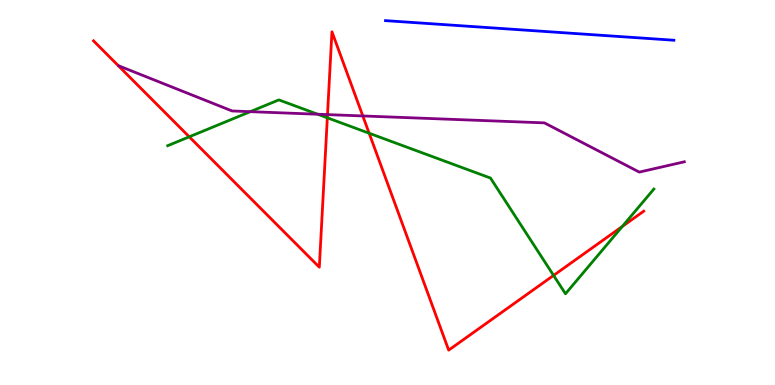[{'lines': ['blue', 'red'], 'intersections': []}, {'lines': ['green', 'red'], 'intersections': [{'x': 2.44, 'y': 6.45}, {'x': 4.22, 'y': 6.94}, {'x': 4.76, 'y': 6.54}, {'x': 7.14, 'y': 2.85}, {'x': 8.03, 'y': 4.12}]}, {'lines': ['purple', 'red'], 'intersections': [{'x': 4.23, 'y': 7.02}, {'x': 4.68, 'y': 6.99}]}, {'lines': ['blue', 'green'], 'intersections': []}, {'lines': ['blue', 'purple'], 'intersections': []}, {'lines': ['green', 'purple'], 'intersections': [{'x': 3.23, 'y': 7.1}, {'x': 4.1, 'y': 7.03}]}]